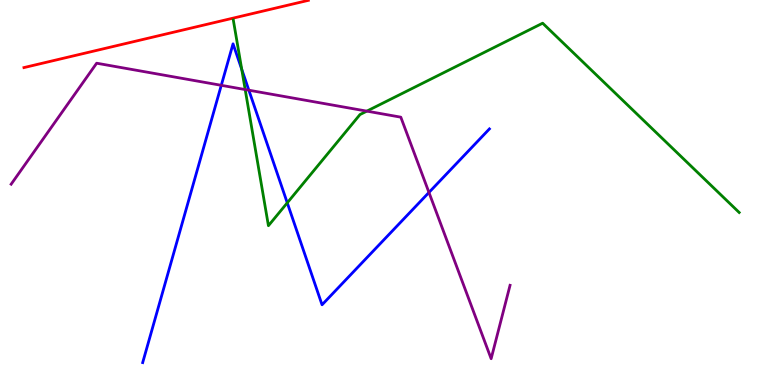[{'lines': ['blue', 'red'], 'intersections': []}, {'lines': ['green', 'red'], 'intersections': []}, {'lines': ['purple', 'red'], 'intersections': []}, {'lines': ['blue', 'green'], 'intersections': [{'x': 3.12, 'y': 8.2}, {'x': 3.71, 'y': 4.73}]}, {'lines': ['blue', 'purple'], 'intersections': [{'x': 2.86, 'y': 7.78}, {'x': 3.21, 'y': 7.66}, {'x': 5.53, 'y': 5.0}]}, {'lines': ['green', 'purple'], 'intersections': [{'x': 3.16, 'y': 7.67}, {'x': 4.73, 'y': 7.11}]}]